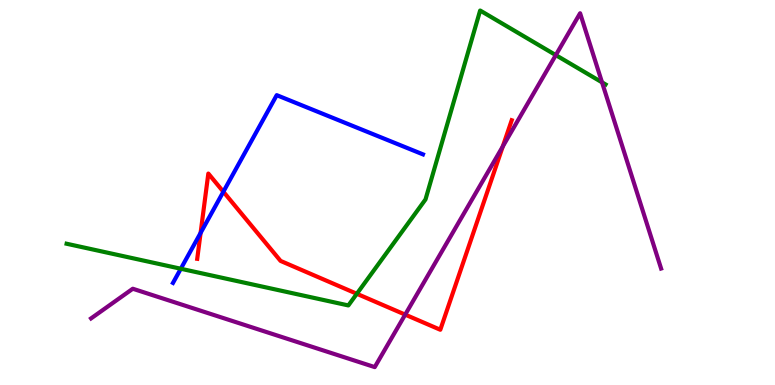[{'lines': ['blue', 'red'], 'intersections': [{'x': 2.59, 'y': 3.95}, {'x': 2.88, 'y': 5.02}]}, {'lines': ['green', 'red'], 'intersections': [{'x': 4.6, 'y': 2.37}]}, {'lines': ['purple', 'red'], 'intersections': [{'x': 5.23, 'y': 1.83}, {'x': 6.49, 'y': 6.2}]}, {'lines': ['blue', 'green'], 'intersections': [{'x': 2.33, 'y': 3.02}]}, {'lines': ['blue', 'purple'], 'intersections': []}, {'lines': ['green', 'purple'], 'intersections': [{'x': 7.17, 'y': 8.57}, {'x': 7.77, 'y': 7.86}]}]